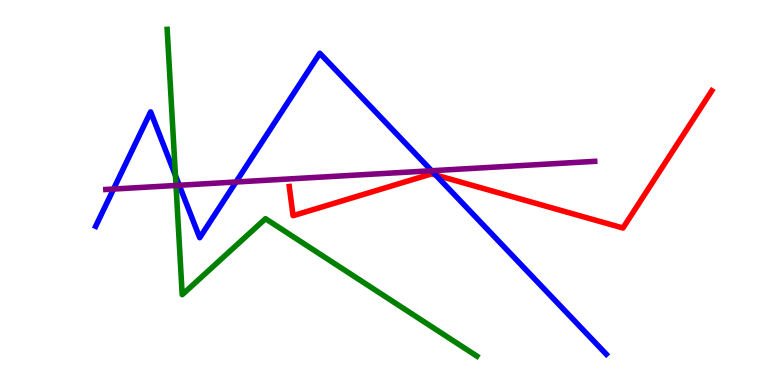[{'lines': ['blue', 'red'], 'intersections': [{'x': 5.62, 'y': 5.45}]}, {'lines': ['green', 'red'], 'intersections': []}, {'lines': ['purple', 'red'], 'intersections': []}, {'lines': ['blue', 'green'], 'intersections': [{'x': 2.26, 'y': 5.44}]}, {'lines': ['blue', 'purple'], 'intersections': [{'x': 1.47, 'y': 5.09}, {'x': 2.31, 'y': 5.19}, {'x': 3.05, 'y': 5.27}, {'x': 5.57, 'y': 5.57}]}, {'lines': ['green', 'purple'], 'intersections': [{'x': 2.27, 'y': 5.18}]}]